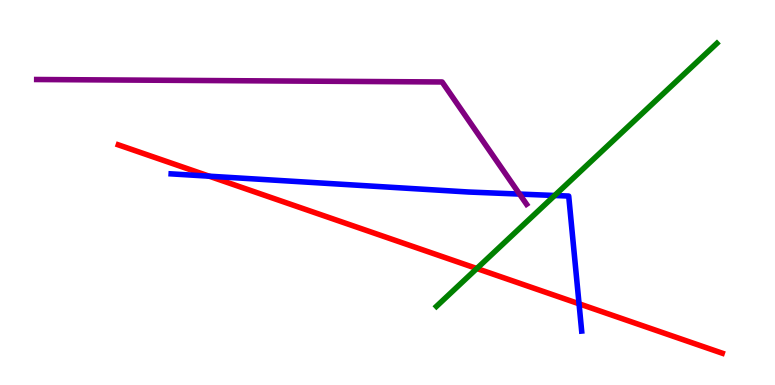[{'lines': ['blue', 'red'], 'intersections': [{'x': 2.7, 'y': 5.42}, {'x': 7.47, 'y': 2.11}]}, {'lines': ['green', 'red'], 'intersections': [{'x': 6.15, 'y': 3.03}]}, {'lines': ['purple', 'red'], 'intersections': []}, {'lines': ['blue', 'green'], 'intersections': [{'x': 7.16, 'y': 4.92}]}, {'lines': ['blue', 'purple'], 'intersections': [{'x': 6.7, 'y': 4.96}]}, {'lines': ['green', 'purple'], 'intersections': []}]